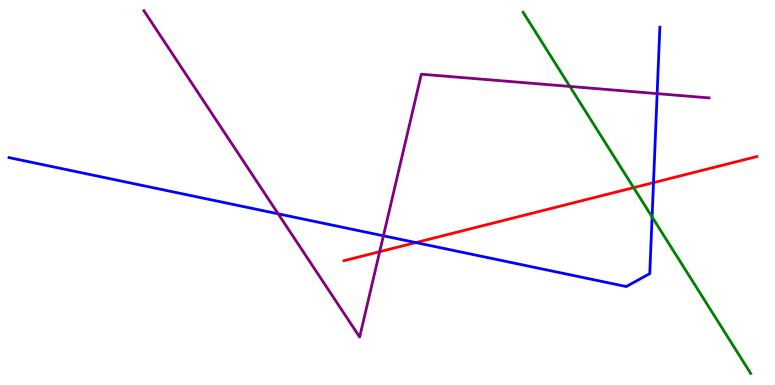[{'lines': ['blue', 'red'], 'intersections': [{'x': 5.37, 'y': 3.7}, {'x': 8.43, 'y': 5.26}]}, {'lines': ['green', 'red'], 'intersections': [{'x': 8.18, 'y': 5.13}]}, {'lines': ['purple', 'red'], 'intersections': [{'x': 4.9, 'y': 3.46}]}, {'lines': ['blue', 'green'], 'intersections': [{'x': 8.41, 'y': 4.37}]}, {'lines': ['blue', 'purple'], 'intersections': [{'x': 3.59, 'y': 4.45}, {'x': 4.95, 'y': 3.88}, {'x': 8.48, 'y': 7.57}]}, {'lines': ['green', 'purple'], 'intersections': [{'x': 7.35, 'y': 7.75}]}]